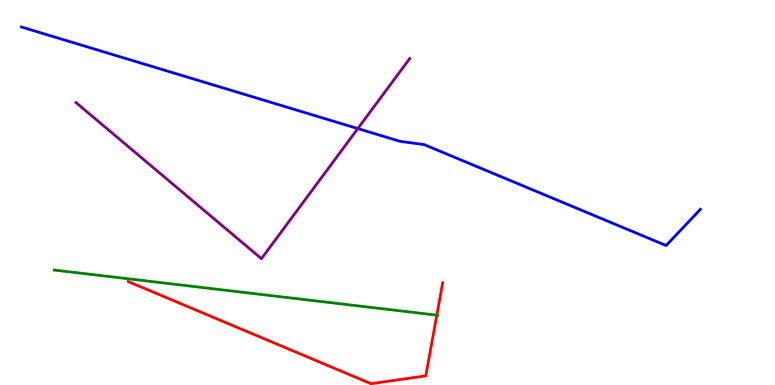[{'lines': ['blue', 'red'], 'intersections': []}, {'lines': ['green', 'red'], 'intersections': [{'x': 5.64, 'y': 1.81}]}, {'lines': ['purple', 'red'], 'intersections': []}, {'lines': ['blue', 'green'], 'intersections': []}, {'lines': ['blue', 'purple'], 'intersections': [{'x': 4.62, 'y': 6.66}]}, {'lines': ['green', 'purple'], 'intersections': []}]